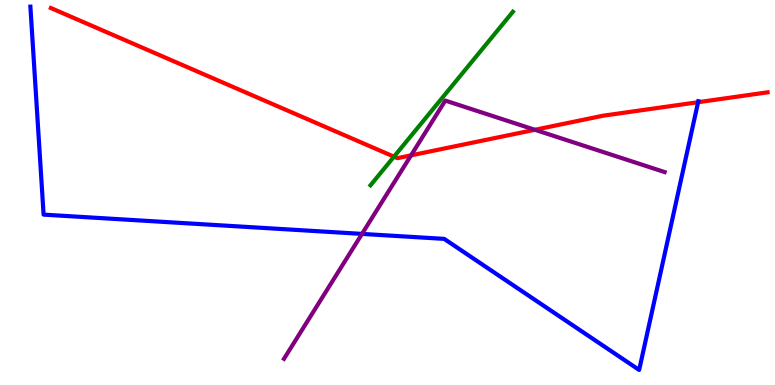[{'lines': ['blue', 'red'], 'intersections': [{'x': 9.01, 'y': 7.35}]}, {'lines': ['green', 'red'], 'intersections': [{'x': 5.08, 'y': 5.93}]}, {'lines': ['purple', 'red'], 'intersections': [{'x': 5.3, 'y': 5.96}, {'x': 6.9, 'y': 6.63}]}, {'lines': ['blue', 'green'], 'intersections': []}, {'lines': ['blue', 'purple'], 'intersections': [{'x': 4.67, 'y': 3.92}]}, {'lines': ['green', 'purple'], 'intersections': []}]